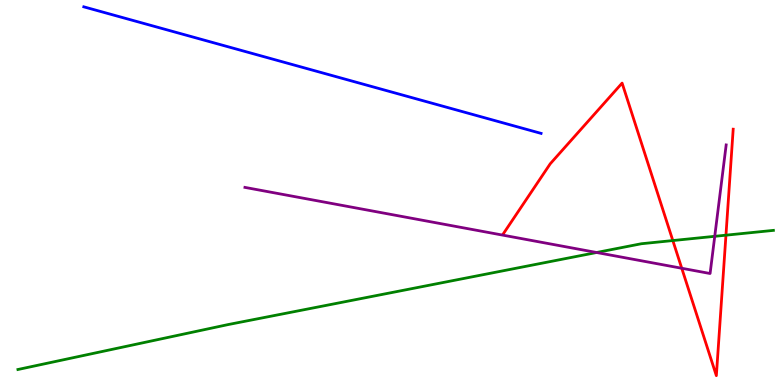[{'lines': ['blue', 'red'], 'intersections': []}, {'lines': ['green', 'red'], 'intersections': [{'x': 8.68, 'y': 3.75}, {'x': 9.37, 'y': 3.89}]}, {'lines': ['purple', 'red'], 'intersections': [{'x': 8.8, 'y': 3.03}]}, {'lines': ['blue', 'green'], 'intersections': []}, {'lines': ['blue', 'purple'], 'intersections': []}, {'lines': ['green', 'purple'], 'intersections': [{'x': 7.7, 'y': 3.44}, {'x': 9.22, 'y': 3.86}]}]